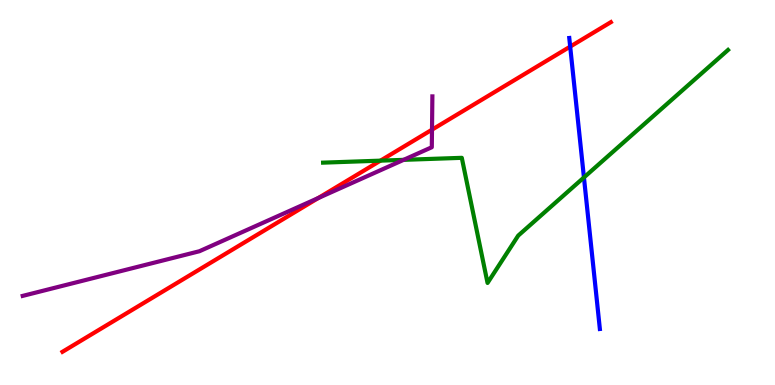[{'lines': ['blue', 'red'], 'intersections': [{'x': 7.36, 'y': 8.79}]}, {'lines': ['green', 'red'], 'intersections': [{'x': 4.91, 'y': 5.83}]}, {'lines': ['purple', 'red'], 'intersections': [{'x': 4.11, 'y': 4.86}, {'x': 5.57, 'y': 6.63}]}, {'lines': ['blue', 'green'], 'intersections': [{'x': 7.53, 'y': 5.39}]}, {'lines': ['blue', 'purple'], 'intersections': []}, {'lines': ['green', 'purple'], 'intersections': [{'x': 5.21, 'y': 5.85}]}]